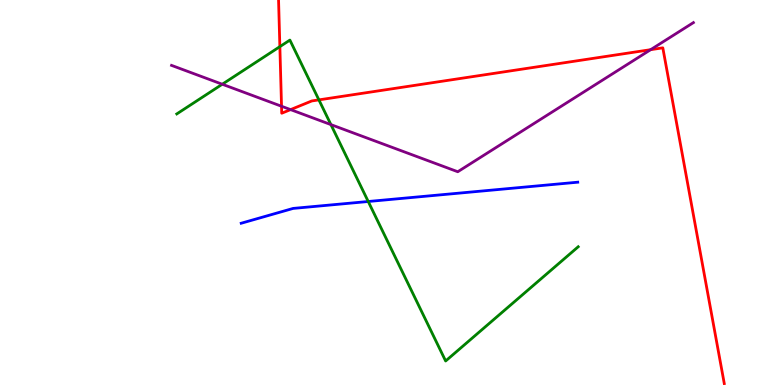[{'lines': ['blue', 'red'], 'intersections': []}, {'lines': ['green', 'red'], 'intersections': [{'x': 3.61, 'y': 8.79}, {'x': 4.11, 'y': 7.41}]}, {'lines': ['purple', 'red'], 'intersections': [{'x': 3.63, 'y': 7.24}, {'x': 3.75, 'y': 7.15}, {'x': 8.4, 'y': 8.71}]}, {'lines': ['blue', 'green'], 'intersections': [{'x': 4.75, 'y': 4.77}]}, {'lines': ['blue', 'purple'], 'intersections': []}, {'lines': ['green', 'purple'], 'intersections': [{'x': 2.87, 'y': 7.81}, {'x': 4.27, 'y': 6.76}]}]